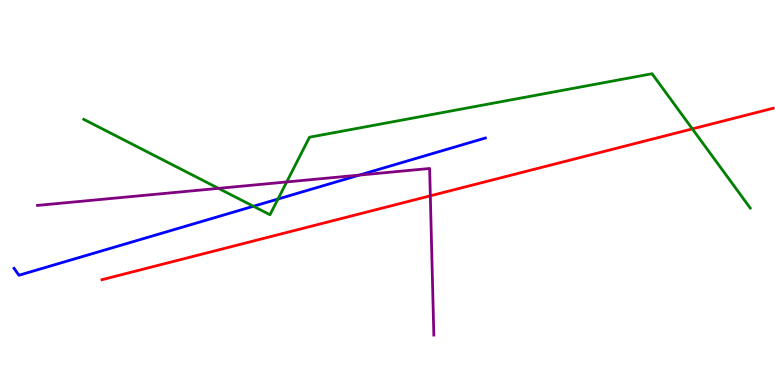[{'lines': ['blue', 'red'], 'intersections': []}, {'lines': ['green', 'red'], 'intersections': [{'x': 8.93, 'y': 6.65}]}, {'lines': ['purple', 'red'], 'intersections': [{'x': 5.55, 'y': 4.91}]}, {'lines': ['blue', 'green'], 'intersections': [{'x': 3.27, 'y': 4.64}, {'x': 3.59, 'y': 4.83}]}, {'lines': ['blue', 'purple'], 'intersections': [{'x': 4.64, 'y': 5.45}]}, {'lines': ['green', 'purple'], 'intersections': [{'x': 2.82, 'y': 5.11}, {'x': 3.7, 'y': 5.27}]}]